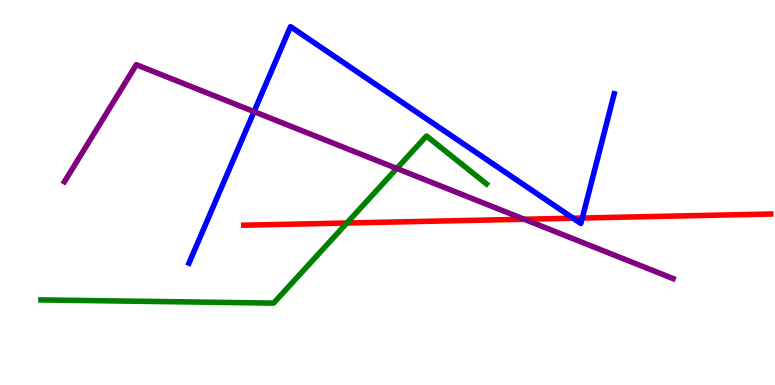[{'lines': ['blue', 'red'], 'intersections': [{'x': 7.39, 'y': 4.33}, {'x': 7.51, 'y': 4.34}]}, {'lines': ['green', 'red'], 'intersections': [{'x': 4.48, 'y': 4.21}]}, {'lines': ['purple', 'red'], 'intersections': [{'x': 6.76, 'y': 4.31}]}, {'lines': ['blue', 'green'], 'intersections': []}, {'lines': ['blue', 'purple'], 'intersections': [{'x': 3.28, 'y': 7.1}]}, {'lines': ['green', 'purple'], 'intersections': [{'x': 5.12, 'y': 5.62}]}]